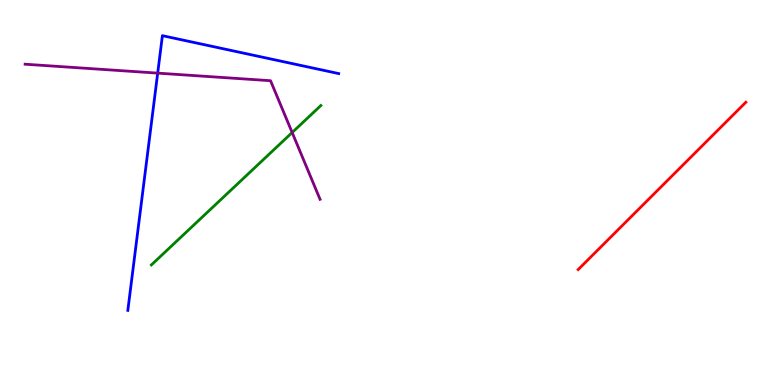[{'lines': ['blue', 'red'], 'intersections': []}, {'lines': ['green', 'red'], 'intersections': []}, {'lines': ['purple', 'red'], 'intersections': []}, {'lines': ['blue', 'green'], 'intersections': []}, {'lines': ['blue', 'purple'], 'intersections': [{'x': 2.03, 'y': 8.1}]}, {'lines': ['green', 'purple'], 'intersections': [{'x': 3.77, 'y': 6.56}]}]